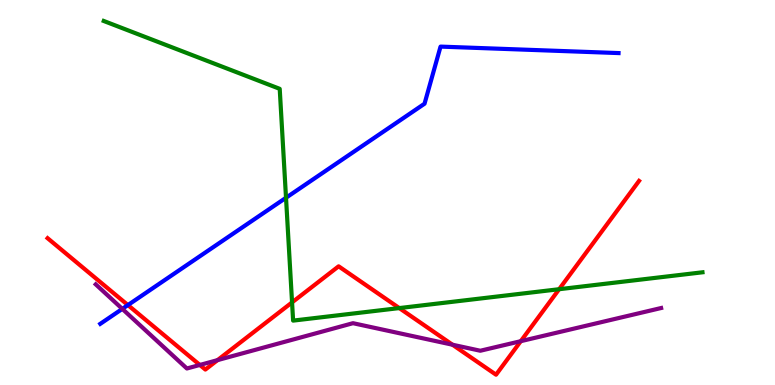[{'lines': ['blue', 'red'], 'intersections': [{'x': 1.65, 'y': 2.08}]}, {'lines': ['green', 'red'], 'intersections': [{'x': 3.77, 'y': 2.15}, {'x': 5.15, 'y': 2.0}, {'x': 7.21, 'y': 2.49}]}, {'lines': ['purple', 'red'], 'intersections': [{'x': 2.58, 'y': 0.521}, {'x': 2.81, 'y': 0.646}, {'x': 5.84, 'y': 1.05}, {'x': 6.72, 'y': 1.14}]}, {'lines': ['blue', 'green'], 'intersections': [{'x': 3.69, 'y': 4.86}]}, {'lines': ['blue', 'purple'], 'intersections': [{'x': 1.58, 'y': 1.98}]}, {'lines': ['green', 'purple'], 'intersections': []}]